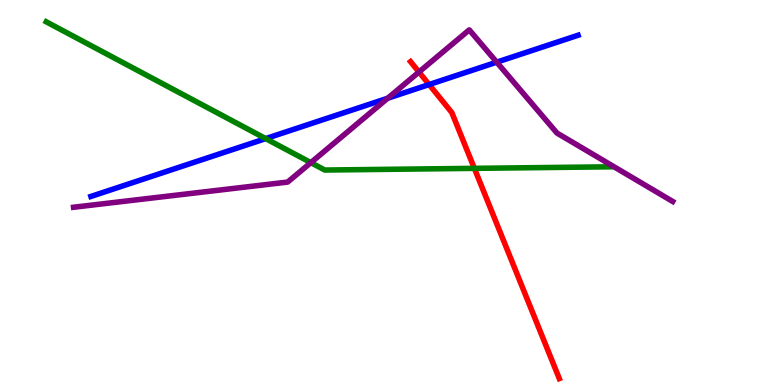[{'lines': ['blue', 'red'], 'intersections': [{'x': 5.54, 'y': 7.8}]}, {'lines': ['green', 'red'], 'intersections': [{'x': 6.12, 'y': 5.63}]}, {'lines': ['purple', 'red'], 'intersections': [{'x': 5.41, 'y': 8.13}]}, {'lines': ['blue', 'green'], 'intersections': [{'x': 3.43, 'y': 6.4}]}, {'lines': ['blue', 'purple'], 'intersections': [{'x': 5.0, 'y': 7.45}, {'x': 6.41, 'y': 8.39}]}, {'lines': ['green', 'purple'], 'intersections': [{'x': 4.01, 'y': 5.78}]}]